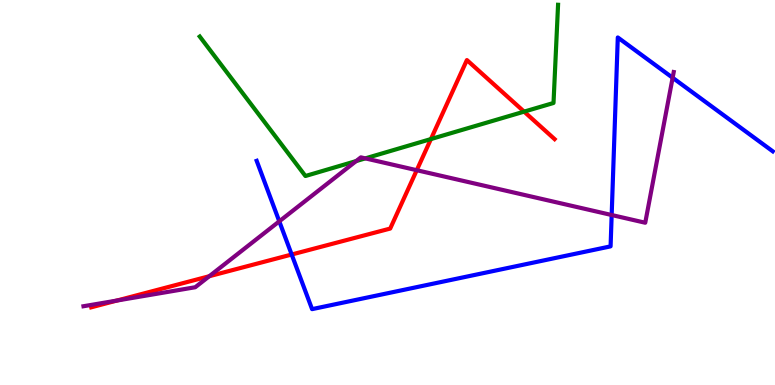[{'lines': ['blue', 'red'], 'intersections': [{'x': 3.76, 'y': 3.39}]}, {'lines': ['green', 'red'], 'intersections': [{'x': 5.56, 'y': 6.39}, {'x': 6.76, 'y': 7.1}]}, {'lines': ['purple', 'red'], 'intersections': [{'x': 1.51, 'y': 2.19}, {'x': 2.7, 'y': 2.83}, {'x': 5.38, 'y': 5.58}]}, {'lines': ['blue', 'green'], 'intersections': []}, {'lines': ['blue', 'purple'], 'intersections': [{'x': 3.6, 'y': 4.25}, {'x': 7.89, 'y': 4.42}, {'x': 8.68, 'y': 7.98}]}, {'lines': ['green', 'purple'], 'intersections': [{'x': 4.6, 'y': 5.82}, {'x': 4.71, 'y': 5.89}]}]